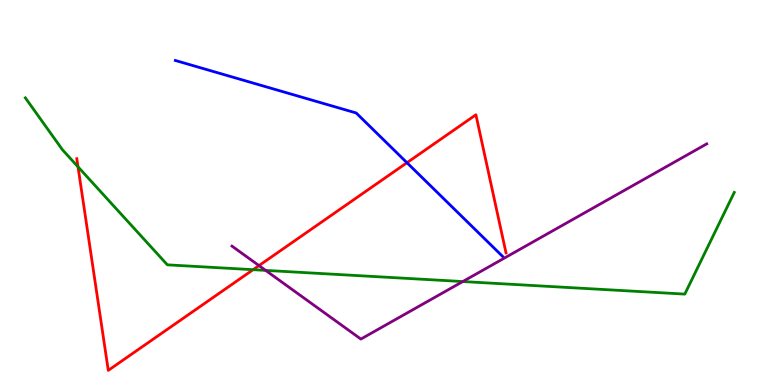[{'lines': ['blue', 'red'], 'intersections': [{'x': 5.25, 'y': 5.77}]}, {'lines': ['green', 'red'], 'intersections': [{'x': 1.01, 'y': 5.67}, {'x': 3.27, 'y': 3.0}]}, {'lines': ['purple', 'red'], 'intersections': [{'x': 3.34, 'y': 3.1}]}, {'lines': ['blue', 'green'], 'intersections': []}, {'lines': ['blue', 'purple'], 'intersections': []}, {'lines': ['green', 'purple'], 'intersections': [{'x': 3.43, 'y': 2.98}, {'x': 5.97, 'y': 2.69}]}]